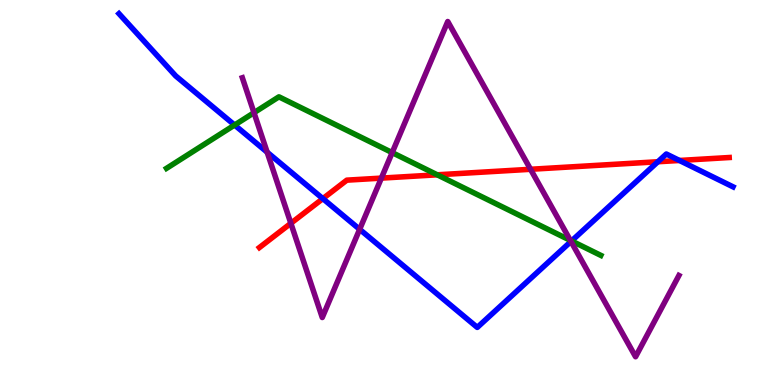[{'lines': ['blue', 'red'], 'intersections': [{'x': 4.17, 'y': 4.84}, {'x': 8.49, 'y': 5.8}, {'x': 8.77, 'y': 5.83}]}, {'lines': ['green', 'red'], 'intersections': [{'x': 5.64, 'y': 5.46}]}, {'lines': ['purple', 'red'], 'intersections': [{'x': 3.75, 'y': 4.2}, {'x': 4.92, 'y': 5.37}, {'x': 6.85, 'y': 5.6}]}, {'lines': ['blue', 'green'], 'intersections': [{'x': 3.03, 'y': 6.75}, {'x': 7.37, 'y': 3.74}]}, {'lines': ['blue', 'purple'], 'intersections': [{'x': 3.45, 'y': 6.05}, {'x': 4.64, 'y': 4.04}, {'x': 7.37, 'y': 3.73}]}, {'lines': ['green', 'purple'], 'intersections': [{'x': 3.28, 'y': 7.07}, {'x': 5.06, 'y': 6.04}, {'x': 7.36, 'y': 3.76}]}]